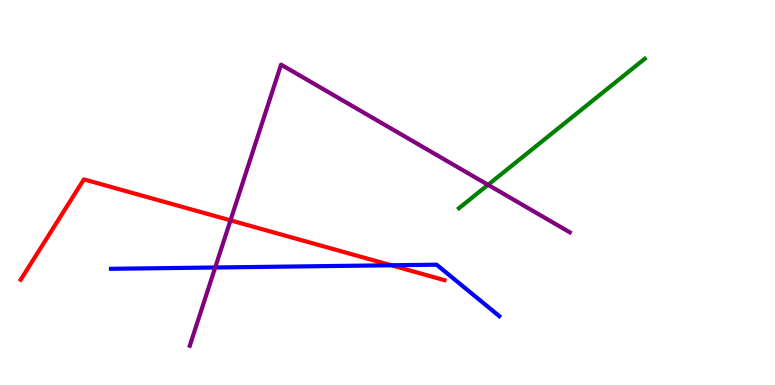[{'lines': ['blue', 'red'], 'intersections': [{'x': 5.05, 'y': 3.11}]}, {'lines': ['green', 'red'], 'intersections': []}, {'lines': ['purple', 'red'], 'intersections': [{'x': 2.97, 'y': 4.28}]}, {'lines': ['blue', 'green'], 'intersections': []}, {'lines': ['blue', 'purple'], 'intersections': [{'x': 2.78, 'y': 3.05}]}, {'lines': ['green', 'purple'], 'intersections': [{'x': 6.3, 'y': 5.2}]}]